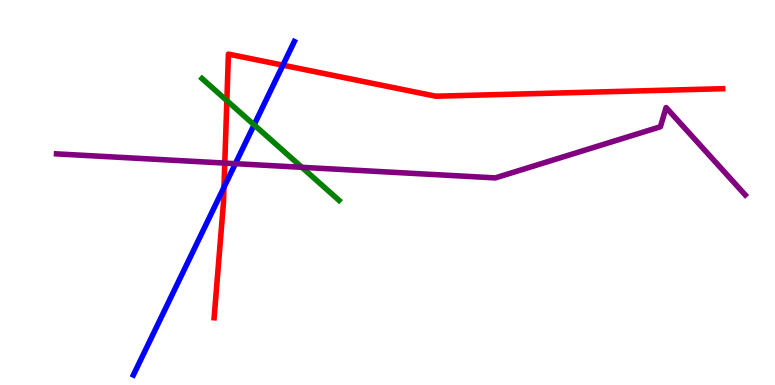[{'lines': ['blue', 'red'], 'intersections': [{'x': 2.89, 'y': 5.14}, {'x': 3.65, 'y': 8.31}]}, {'lines': ['green', 'red'], 'intersections': [{'x': 2.93, 'y': 7.39}]}, {'lines': ['purple', 'red'], 'intersections': [{'x': 2.9, 'y': 5.76}]}, {'lines': ['blue', 'green'], 'intersections': [{'x': 3.28, 'y': 6.76}]}, {'lines': ['blue', 'purple'], 'intersections': [{'x': 3.04, 'y': 5.75}]}, {'lines': ['green', 'purple'], 'intersections': [{'x': 3.9, 'y': 5.65}]}]